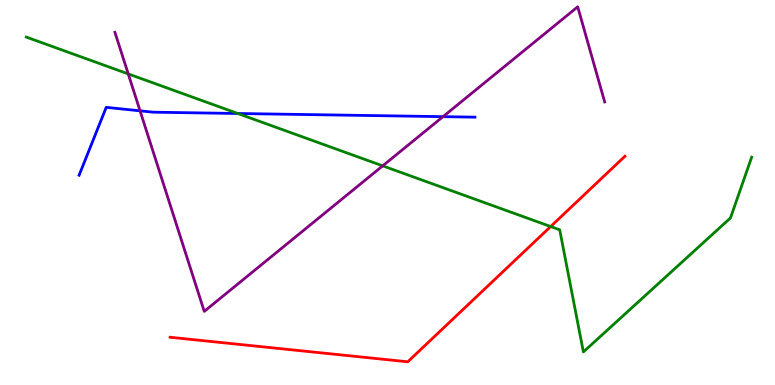[{'lines': ['blue', 'red'], 'intersections': []}, {'lines': ['green', 'red'], 'intersections': [{'x': 7.11, 'y': 4.12}]}, {'lines': ['purple', 'red'], 'intersections': []}, {'lines': ['blue', 'green'], 'intersections': [{'x': 3.07, 'y': 7.05}]}, {'lines': ['blue', 'purple'], 'intersections': [{'x': 1.81, 'y': 7.12}, {'x': 5.72, 'y': 6.97}]}, {'lines': ['green', 'purple'], 'intersections': [{'x': 1.65, 'y': 8.08}, {'x': 4.94, 'y': 5.69}]}]